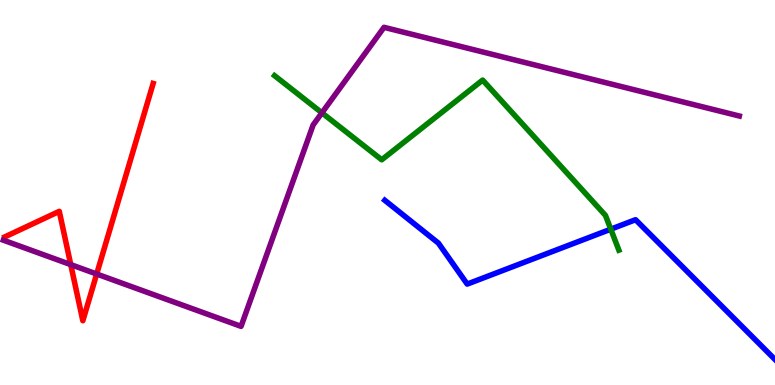[{'lines': ['blue', 'red'], 'intersections': []}, {'lines': ['green', 'red'], 'intersections': []}, {'lines': ['purple', 'red'], 'intersections': [{'x': 0.913, 'y': 3.13}, {'x': 1.25, 'y': 2.88}]}, {'lines': ['blue', 'green'], 'intersections': [{'x': 7.88, 'y': 4.05}]}, {'lines': ['blue', 'purple'], 'intersections': []}, {'lines': ['green', 'purple'], 'intersections': [{'x': 4.15, 'y': 7.07}]}]